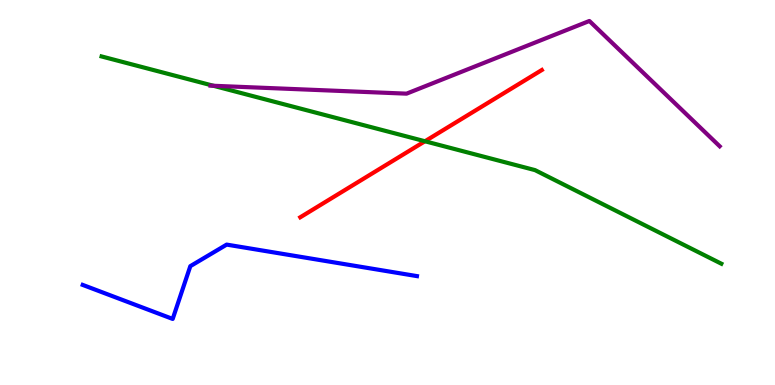[{'lines': ['blue', 'red'], 'intersections': []}, {'lines': ['green', 'red'], 'intersections': [{'x': 5.48, 'y': 6.33}]}, {'lines': ['purple', 'red'], 'intersections': []}, {'lines': ['blue', 'green'], 'intersections': []}, {'lines': ['blue', 'purple'], 'intersections': []}, {'lines': ['green', 'purple'], 'intersections': [{'x': 2.75, 'y': 7.77}]}]